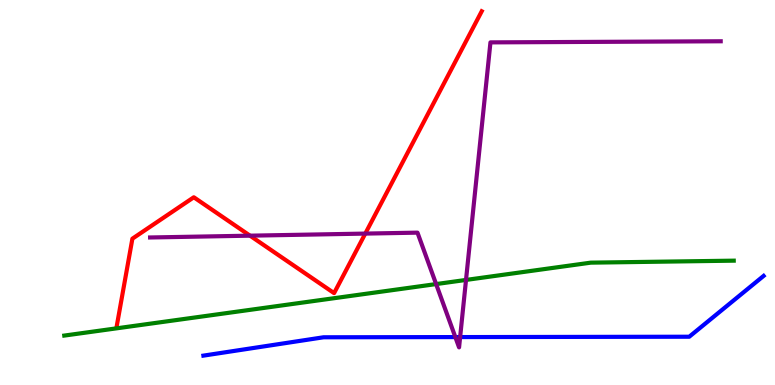[{'lines': ['blue', 'red'], 'intersections': []}, {'lines': ['green', 'red'], 'intersections': []}, {'lines': ['purple', 'red'], 'intersections': [{'x': 3.23, 'y': 3.88}, {'x': 4.71, 'y': 3.93}]}, {'lines': ['blue', 'green'], 'intersections': []}, {'lines': ['blue', 'purple'], 'intersections': [{'x': 5.88, 'y': 1.24}, {'x': 5.94, 'y': 1.24}]}, {'lines': ['green', 'purple'], 'intersections': [{'x': 5.63, 'y': 2.62}, {'x': 6.01, 'y': 2.73}]}]